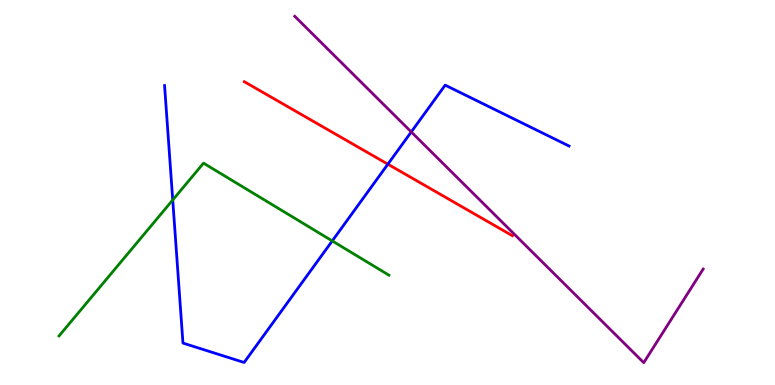[{'lines': ['blue', 'red'], 'intersections': [{'x': 5.0, 'y': 5.74}]}, {'lines': ['green', 'red'], 'intersections': []}, {'lines': ['purple', 'red'], 'intersections': []}, {'lines': ['blue', 'green'], 'intersections': [{'x': 2.23, 'y': 4.81}, {'x': 4.29, 'y': 3.74}]}, {'lines': ['blue', 'purple'], 'intersections': [{'x': 5.31, 'y': 6.57}]}, {'lines': ['green', 'purple'], 'intersections': []}]